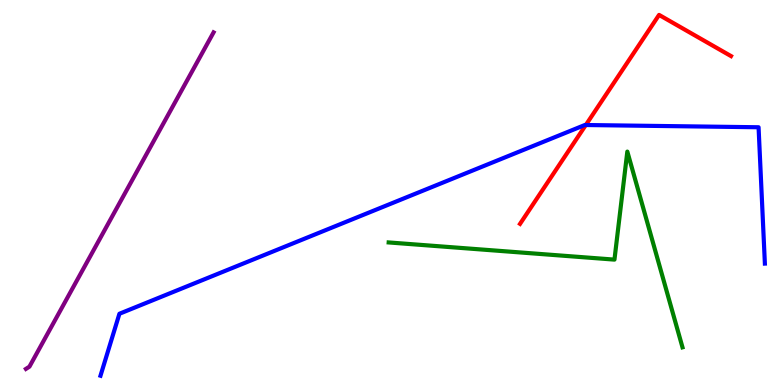[{'lines': ['blue', 'red'], 'intersections': [{'x': 7.56, 'y': 6.75}]}, {'lines': ['green', 'red'], 'intersections': []}, {'lines': ['purple', 'red'], 'intersections': []}, {'lines': ['blue', 'green'], 'intersections': []}, {'lines': ['blue', 'purple'], 'intersections': []}, {'lines': ['green', 'purple'], 'intersections': []}]